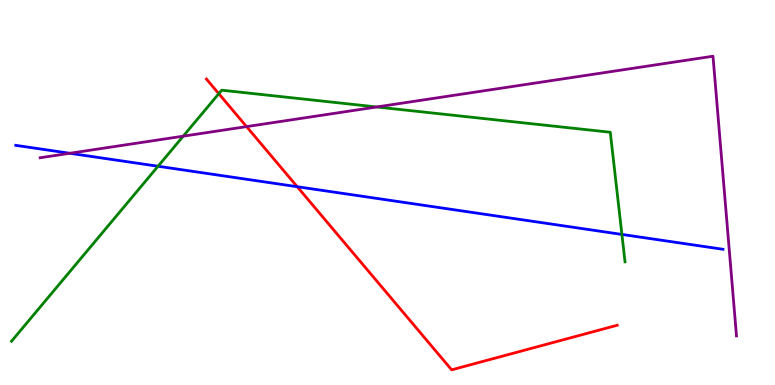[{'lines': ['blue', 'red'], 'intersections': [{'x': 3.84, 'y': 5.15}]}, {'lines': ['green', 'red'], 'intersections': [{'x': 2.82, 'y': 7.57}]}, {'lines': ['purple', 'red'], 'intersections': [{'x': 3.18, 'y': 6.71}]}, {'lines': ['blue', 'green'], 'intersections': [{'x': 2.04, 'y': 5.68}, {'x': 8.02, 'y': 3.91}]}, {'lines': ['blue', 'purple'], 'intersections': [{'x': 0.901, 'y': 6.02}]}, {'lines': ['green', 'purple'], 'intersections': [{'x': 2.36, 'y': 6.46}, {'x': 4.86, 'y': 7.22}]}]